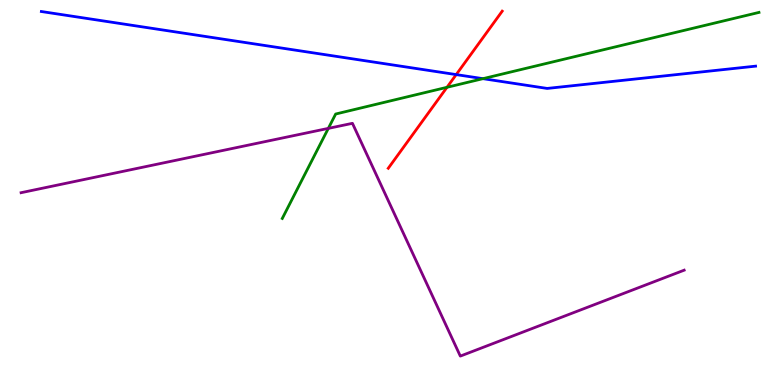[{'lines': ['blue', 'red'], 'intersections': [{'x': 5.89, 'y': 8.06}]}, {'lines': ['green', 'red'], 'intersections': [{'x': 5.77, 'y': 7.73}]}, {'lines': ['purple', 'red'], 'intersections': []}, {'lines': ['blue', 'green'], 'intersections': [{'x': 6.23, 'y': 7.96}]}, {'lines': ['blue', 'purple'], 'intersections': []}, {'lines': ['green', 'purple'], 'intersections': [{'x': 4.24, 'y': 6.67}]}]